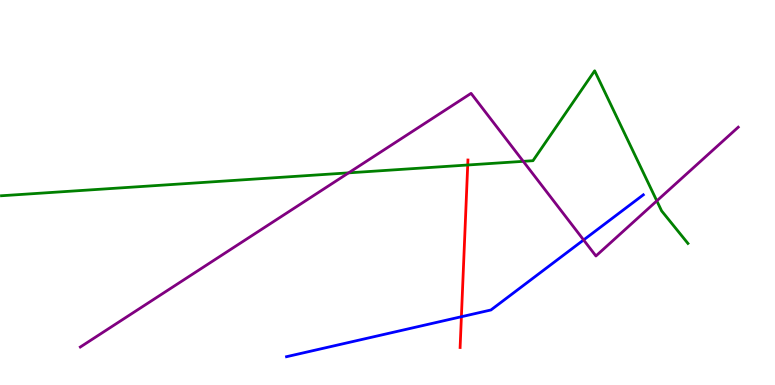[{'lines': ['blue', 'red'], 'intersections': [{'x': 5.95, 'y': 1.77}]}, {'lines': ['green', 'red'], 'intersections': [{'x': 6.04, 'y': 5.71}]}, {'lines': ['purple', 'red'], 'intersections': []}, {'lines': ['blue', 'green'], 'intersections': []}, {'lines': ['blue', 'purple'], 'intersections': [{'x': 7.53, 'y': 3.77}]}, {'lines': ['green', 'purple'], 'intersections': [{'x': 4.5, 'y': 5.51}, {'x': 6.75, 'y': 5.81}, {'x': 8.48, 'y': 4.78}]}]